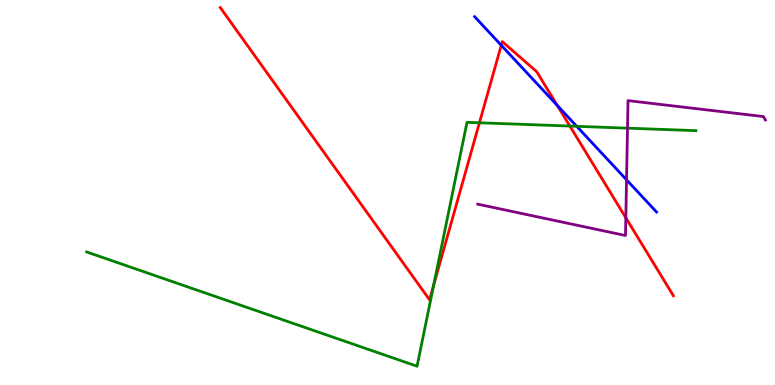[{'lines': ['blue', 'red'], 'intersections': [{'x': 6.47, 'y': 8.82}, {'x': 7.19, 'y': 7.26}]}, {'lines': ['green', 'red'], 'intersections': [{'x': 5.6, 'y': 2.59}, {'x': 6.19, 'y': 6.81}, {'x': 7.35, 'y': 6.73}]}, {'lines': ['purple', 'red'], 'intersections': [{'x': 8.08, 'y': 4.34}]}, {'lines': ['blue', 'green'], 'intersections': [{'x': 7.44, 'y': 6.72}]}, {'lines': ['blue', 'purple'], 'intersections': [{'x': 8.08, 'y': 5.33}]}, {'lines': ['green', 'purple'], 'intersections': [{'x': 8.1, 'y': 6.67}]}]